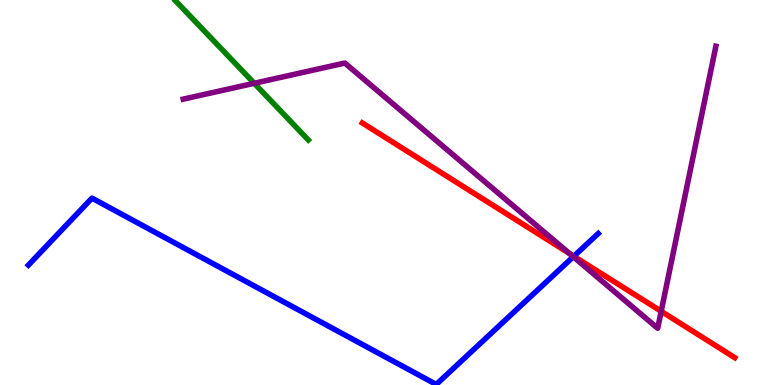[{'lines': ['blue', 'red'], 'intersections': [{'x': 7.4, 'y': 3.34}]}, {'lines': ['green', 'red'], 'intersections': []}, {'lines': ['purple', 'red'], 'intersections': [{'x': 7.35, 'y': 3.42}, {'x': 8.53, 'y': 1.91}]}, {'lines': ['blue', 'green'], 'intersections': []}, {'lines': ['blue', 'purple'], 'intersections': [{'x': 7.4, 'y': 3.33}]}, {'lines': ['green', 'purple'], 'intersections': [{'x': 3.28, 'y': 7.84}]}]